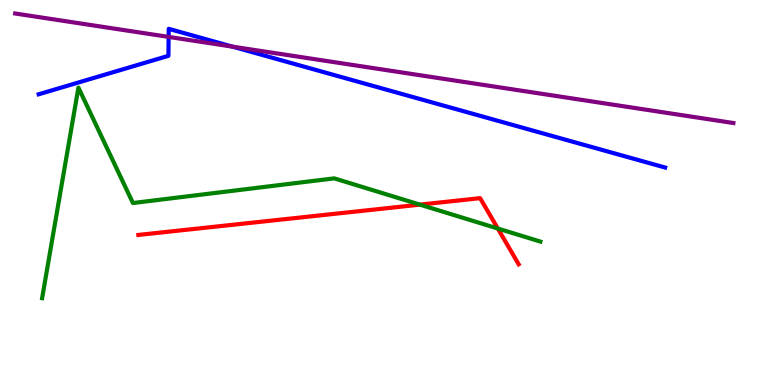[{'lines': ['blue', 'red'], 'intersections': []}, {'lines': ['green', 'red'], 'intersections': [{'x': 5.42, 'y': 4.68}, {'x': 6.42, 'y': 4.06}]}, {'lines': ['purple', 'red'], 'intersections': []}, {'lines': ['blue', 'green'], 'intersections': []}, {'lines': ['blue', 'purple'], 'intersections': [{'x': 2.18, 'y': 9.04}, {'x': 3.0, 'y': 8.79}]}, {'lines': ['green', 'purple'], 'intersections': []}]